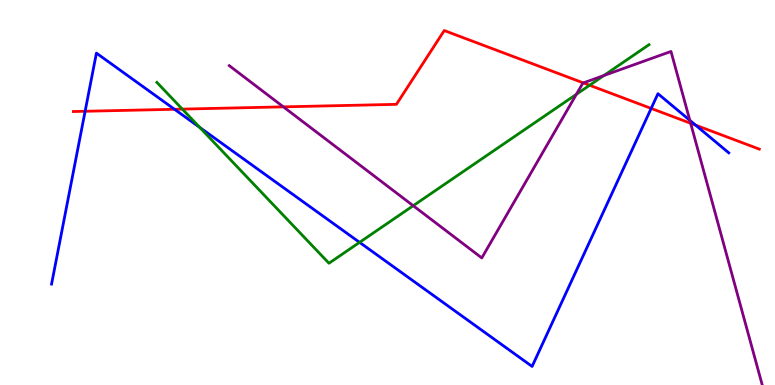[{'lines': ['blue', 'red'], 'intersections': [{'x': 1.1, 'y': 7.11}, {'x': 2.25, 'y': 7.16}, {'x': 8.4, 'y': 7.18}, {'x': 8.98, 'y': 6.75}]}, {'lines': ['green', 'red'], 'intersections': [{'x': 2.35, 'y': 7.17}, {'x': 7.61, 'y': 7.79}]}, {'lines': ['purple', 'red'], 'intersections': [{'x': 3.66, 'y': 7.22}, {'x': 7.53, 'y': 7.85}, {'x': 8.91, 'y': 6.8}]}, {'lines': ['blue', 'green'], 'intersections': [{'x': 2.58, 'y': 6.69}, {'x': 4.64, 'y': 3.71}]}, {'lines': ['blue', 'purple'], 'intersections': [{'x': 8.9, 'y': 6.87}]}, {'lines': ['green', 'purple'], 'intersections': [{'x': 5.33, 'y': 4.66}, {'x': 7.44, 'y': 7.55}, {'x': 7.79, 'y': 8.04}]}]